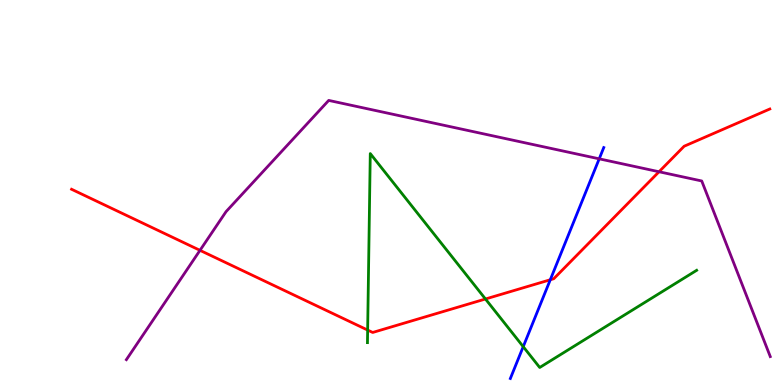[{'lines': ['blue', 'red'], 'intersections': [{'x': 7.1, 'y': 2.73}]}, {'lines': ['green', 'red'], 'intersections': [{'x': 4.74, 'y': 1.43}, {'x': 6.26, 'y': 2.23}]}, {'lines': ['purple', 'red'], 'intersections': [{'x': 2.58, 'y': 3.5}, {'x': 8.5, 'y': 5.54}]}, {'lines': ['blue', 'green'], 'intersections': [{'x': 6.75, 'y': 0.995}]}, {'lines': ['blue', 'purple'], 'intersections': [{'x': 7.73, 'y': 5.87}]}, {'lines': ['green', 'purple'], 'intersections': []}]